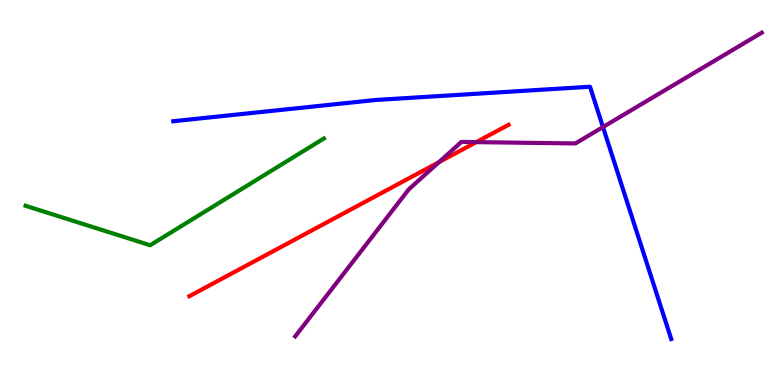[{'lines': ['blue', 'red'], 'intersections': []}, {'lines': ['green', 'red'], 'intersections': []}, {'lines': ['purple', 'red'], 'intersections': [{'x': 5.66, 'y': 5.79}, {'x': 6.15, 'y': 6.31}]}, {'lines': ['blue', 'green'], 'intersections': []}, {'lines': ['blue', 'purple'], 'intersections': [{'x': 7.78, 'y': 6.7}]}, {'lines': ['green', 'purple'], 'intersections': []}]